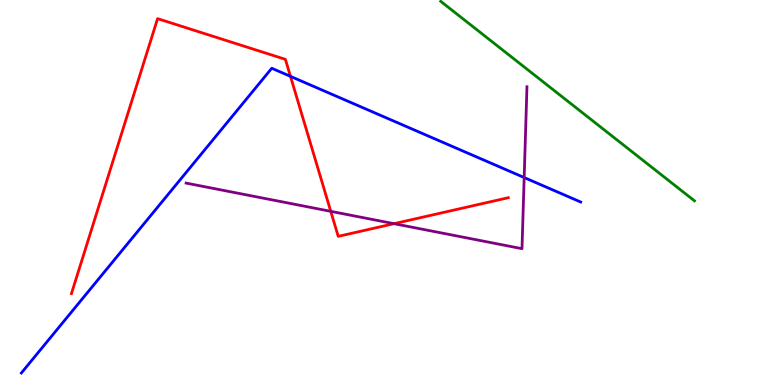[{'lines': ['blue', 'red'], 'intersections': [{'x': 3.75, 'y': 8.02}]}, {'lines': ['green', 'red'], 'intersections': []}, {'lines': ['purple', 'red'], 'intersections': [{'x': 4.27, 'y': 4.51}, {'x': 5.08, 'y': 4.19}]}, {'lines': ['blue', 'green'], 'intersections': []}, {'lines': ['blue', 'purple'], 'intersections': [{'x': 6.76, 'y': 5.39}]}, {'lines': ['green', 'purple'], 'intersections': []}]